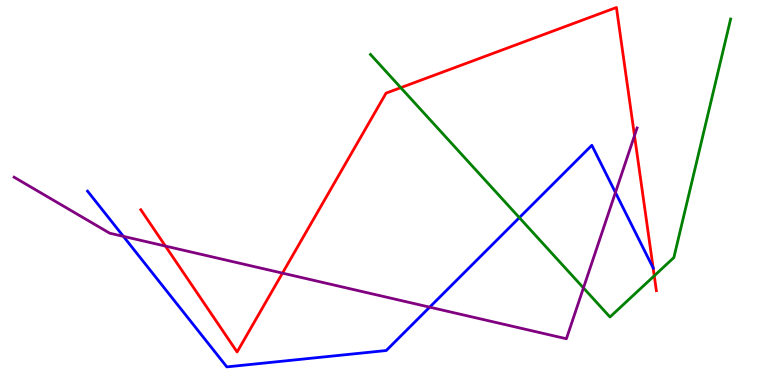[{'lines': ['blue', 'red'], 'intersections': [{'x': 8.43, 'y': 3.04}]}, {'lines': ['green', 'red'], 'intersections': [{'x': 5.17, 'y': 7.72}, {'x': 8.44, 'y': 2.84}]}, {'lines': ['purple', 'red'], 'intersections': [{'x': 2.13, 'y': 3.61}, {'x': 3.64, 'y': 2.91}, {'x': 8.19, 'y': 6.48}]}, {'lines': ['blue', 'green'], 'intersections': [{'x': 6.7, 'y': 4.35}]}, {'lines': ['blue', 'purple'], 'intersections': [{'x': 1.59, 'y': 3.86}, {'x': 5.54, 'y': 2.02}, {'x': 7.94, 'y': 5.0}]}, {'lines': ['green', 'purple'], 'intersections': [{'x': 7.53, 'y': 2.52}]}]